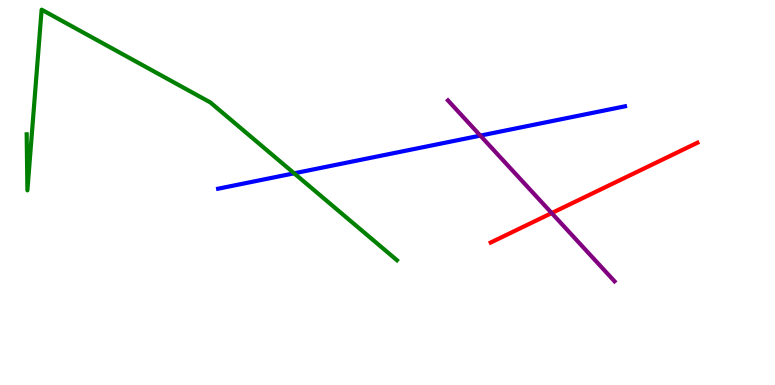[{'lines': ['blue', 'red'], 'intersections': []}, {'lines': ['green', 'red'], 'intersections': []}, {'lines': ['purple', 'red'], 'intersections': [{'x': 7.12, 'y': 4.47}]}, {'lines': ['blue', 'green'], 'intersections': [{'x': 3.8, 'y': 5.5}]}, {'lines': ['blue', 'purple'], 'intersections': [{'x': 6.2, 'y': 6.48}]}, {'lines': ['green', 'purple'], 'intersections': []}]